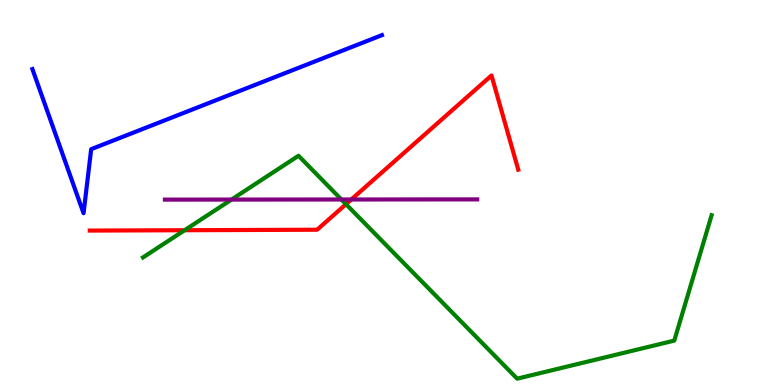[{'lines': ['blue', 'red'], 'intersections': []}, {'lines': ['green', 'red'], 'intersections': [{'x': 2.38, 'y': 4.02}, {'x': 4.46, 'y': 4.7}]}, {'lines': ['purple', 'red'], 'intersections': [{'x': 4.53, 'y': 4.82}]}, {'lines': ['blue', 'green'], 'intersections': []}, {'lines': ['blue', 'purple'], 'intersections': []}, {'lines': ['green', 'purple'], 'intersections': [{'x': 2.99, 'y': 4.82}, {'x': 4.4, 'y': 4.82}]}]